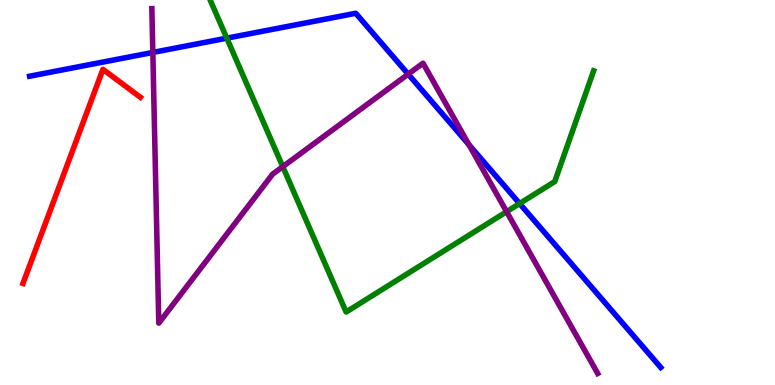[{'lines': ['blue', 'red'], 'intersections': []}, {'lines': ['green', 'red'], 'intersections': []}, {'lines': ['purple', 'red'], 'intersections': []}, {'lines': ['blue', 'green'], 'intersections': [{'x': 2.93, 'y': 9.01}, {'x': 6.7, 'y': 4.71}]}, {'lines': ['blue', 'purple'], 'intersections': [{'x': 1.97, 'y': 8.64}, {'x': 5.27, 'y': 8.07}, {'x': 6.05, 'y': 6.24}]}, {'lines': ['green', 'purple'], 'intersections': [{'x': 3.65, 'y': 5.67}, {'x': 6.54, 'y': 4.5}]}]